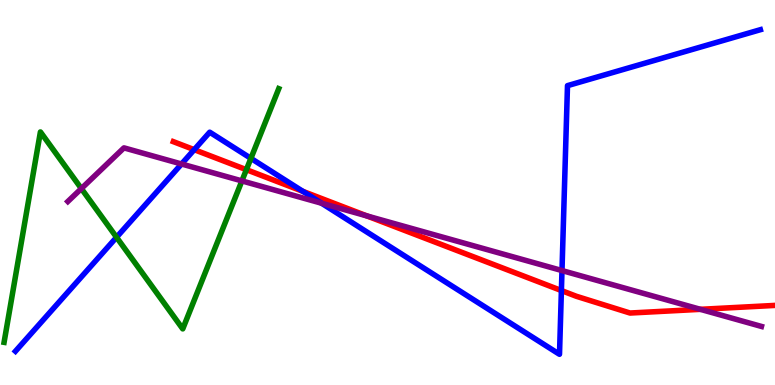[{'lines': ['blue', 'red'], 'intersections': [{'x': 2.51, 'y': 6.11}, {'x': 3.91, 'y': 5.03}, {'x': 7.24, 'y': 2.45}]}, {'lines': ['green', 'red'], 'intersections': [{'x': 3.18, 'y': 5.59}]}, {'lines': ['purple', 'red'], 'intersections': [{'x': 4.73, 'y': 4.39}, {'x': 9.04, 'y': 1.97}]}, {'lines': ['blue', 'green'], 'intersections': [{'x': 1.5, 'y': 3.84}, {'x': 3.24, 'y': 5.89}]}, {'lines': ['blue', 'purple'], 'intersections': [{'x': 2.34, 'y': 5.74}, {'x': 4.15, 'y': 4.72}, {'x': 7.25, 'y': 2.97}]}, {'lines': ['green', 'purple'], 'intersections': [{'x': 1.05, 'y': 5.1}, {'x': 3.12, 'y': 5.3}]}]